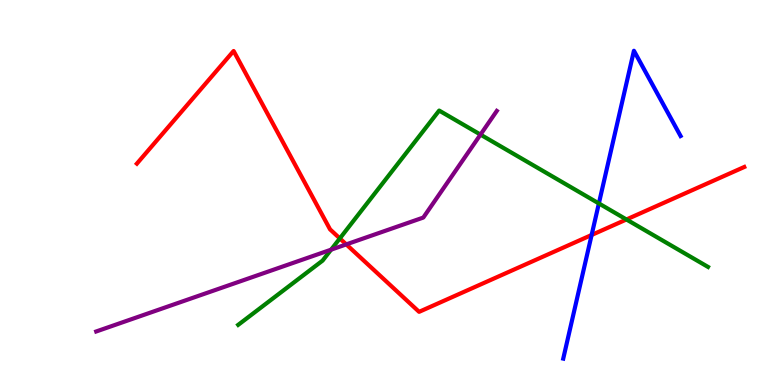[{'lines': ['blue', 'red'], 'intersections': [{'x': 7.63, 'y': 3.9}]}, {'lines': ['green', 'red'], 'intersections': [{'x': 4.38, 'y': 3.81}, {'x': 8.08, 'y': 4.3}]}, {'lines': ['purple', 'red'], 'intersections': [{'x': 4.47, 'y': 3.65}]}, {'lines': ['blue', 'green'], 'intersections': [{'x': 7.73, 'y': 4.72}]}, {'lines': ['blue', 'purple'], 'intersections': []}, {'lines': ['green', 'purple'], 'intersections': [{'x': 4.27, 'y': 3.51}, {'x': 6.2, 'y': 6.5}]}]